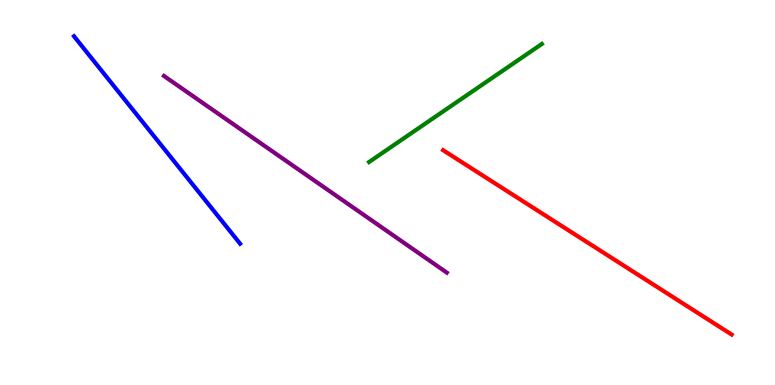[{'lines': ['blue', 'red'], 'intersections': []}, {'lines': ['green', 'red'], 'intersections': []}, {'lines': ['purple', 'red'], 'intersections': []}, {'lines': ['blue', 'green'], 'intersections': []}, {'lines': ['blue', 'purple'], 'intersections': []}, {'lines': ['green', 'purple'], 'intersections': []}]